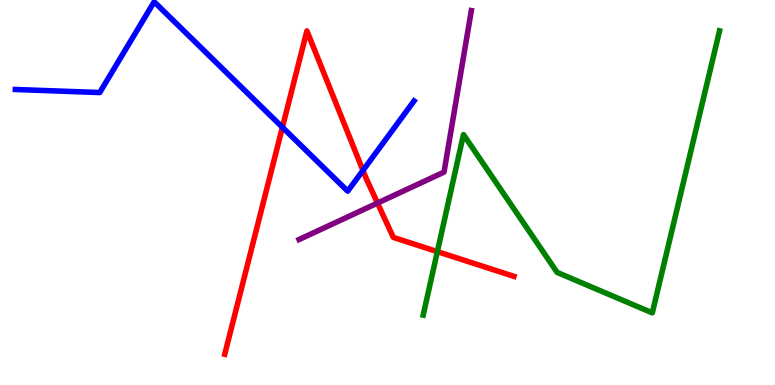[{'lines': ['blue', 'red'], 'intersections': [{'x': 3.64, 'y': 6.69}, {'x': 4.68, 'y': 5.57}]}, {'lines': ['green', 'red'], 'intersections': [{'x': 5.64, 'y': 3.46}]}, {'lines': ['purple', 'red'], 'intersections': [{'x': 4.87, 'y': 4.73}]}, {'lines': ['blue', 'green'], 'intersections': []}, {'lines': ['blue', 'purple'], 'intersections': []}, {'lines': ['green', 'purple'], 'intersections': []}]